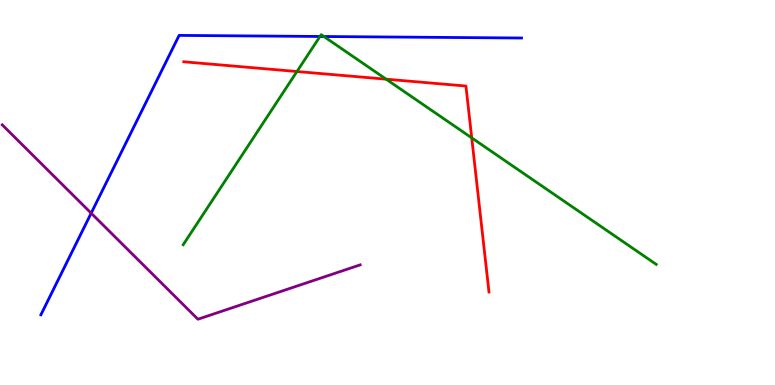[{'lines': ['blue', 'red'], 'intersections': []}, {'lines': ['green', 'red'], 'intersections': [{'x': 3.83, 'y': 8.14}, {'x': 4.98, 'y': 7.94}, {'x': 6.09, 'y': 6.42}]}, {'lines': ['purple', 'red'], 'intersections': []}, {'lines': ['blue', 'green'], 'intersections': [{'x': 4.13, 'y': 9.05}, {'x': 4.18, 'y': 9.05}]}, {'lines': ['blue', 'purple'], 'intersections': [{'x': 1.18, 'y': 4.46}]}, {'lines': ['green', 'purple'], 'intersections': []}]